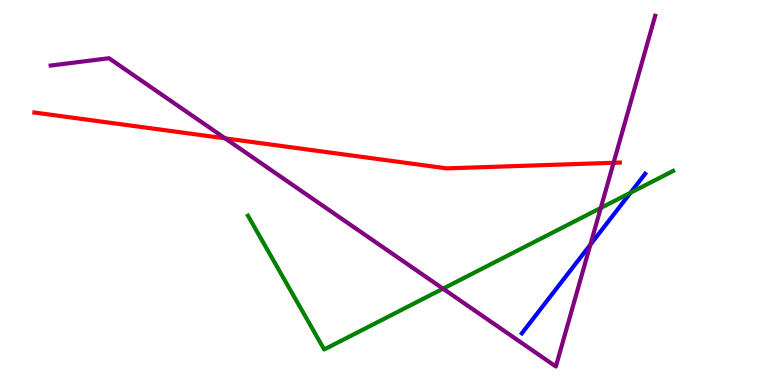[{'lines': ['blue', 'red'], 'intersections': []}, {'lines': ['green', 'red'], 'intersections': []}, {'lines': ['purple', 'red'], 'intersections': [{'x': 2.9, 'y': 6.41}, {'x': 7.92, 'y': 5.77}]}, {'lines': ['blue', 'green'], 'intersections': [{'x': 8.14, 'y': 4.99}]}, {'lines': ['blue', 'purple'], 'intersections': [{'x': 7.62, 'y': 3.64}]}, {'lines': ['green', 'purple'], 'intersections': [{'x': 5.72, 'y': 2.5}, {'x': 7.75, 'y': 4.6}]}]